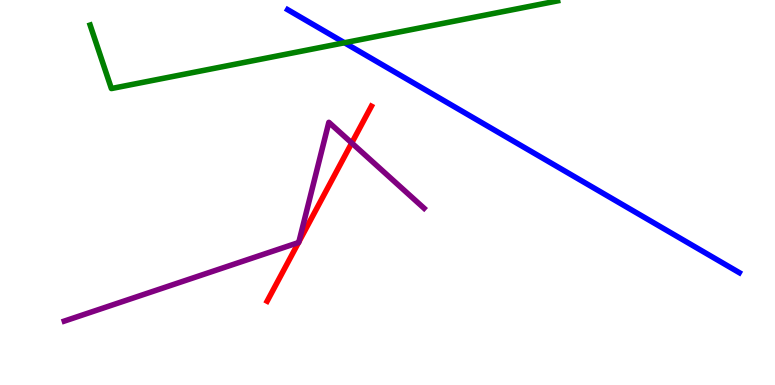[{'lines': ['blue', 'red'], 'intersections': []}, {'lines': ['green', 'red'], 'intersections': []}, {'lines': ['purple', 'red'], 'intersections': [{'x': 3.85, 'y': 3.7}, {'x': 3.86, 'y': 3.72}, {'x': 4.54, 'y': 6.29}]}, {'lines': ['blue', 'green'], 'intersections': [{'x': 4.44, 'y': 8.89}]}, {'lines': ['blue', 'purple'], 'intersections': []}, {'lines': ['green', 'purple'], 'intersections': []}]